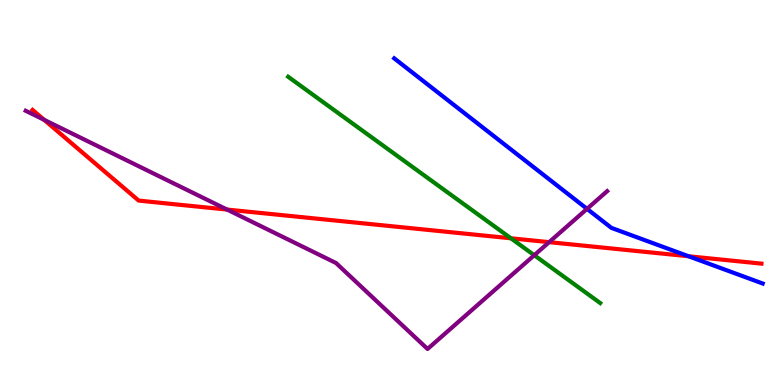[{'lines': ['blue', 'red'], 'intersections': [{'x': 8.88, 'y': 3.34}]}, {'lines': ['green', 'red'], 'intersections': [{'x': 6.59, 'y': 3.81}]}, {'lines': ['purple', 'red'], 'intersections': [{'x': 0.569, 'y': 6.89}, {'x': 2.93, 'y': 4.56}, {'x': 7.09, 'y': 3.71}]}, {'lines': ['blue', 'green'], 'intersections': []}, {'lines': ['blue', 'purple'], 'intersections': [{'x': 7.57, 'y': 4.58}]}, {'lines': ['green', 'purple'], 'intersections': [{'x': 6.89, 'y': 3.37}]}]